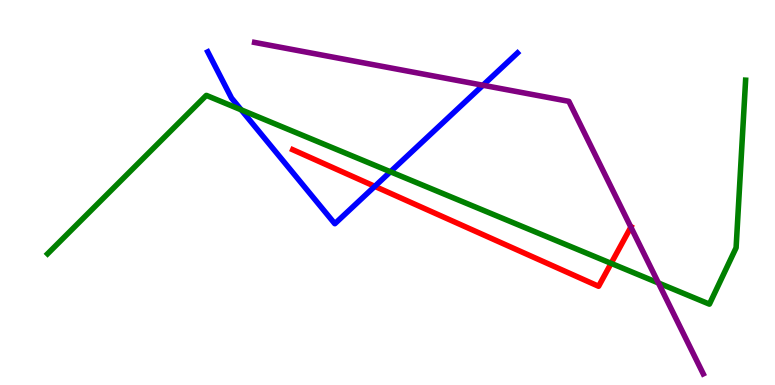[{'lines': ['blue', 'red'], 'intersections': [{'x': 4.84, 'y': 5.16}]}, {'lines': ['green', 'red'], 'intersections': [{'x': 7.89, 'y': 3.16}]}, {'lines': ['purple', 'red'], 'intersections': [{'x': 8.14, 'y': 4.1}]}, {'lines': ['blue', 'green'], 'intersections': [{'x': 3.11, 'y': 7.15}, {'x': 5.04, 'y': 5.54}]}, {'lines': ['blue', 'purple'], 'intersections': [{'x': 6.23, 'y': 7.79}]}, {'lines': ['green', 'purple'], 'intersections': [{'x': 8.5, 'y': 2.65}]}]